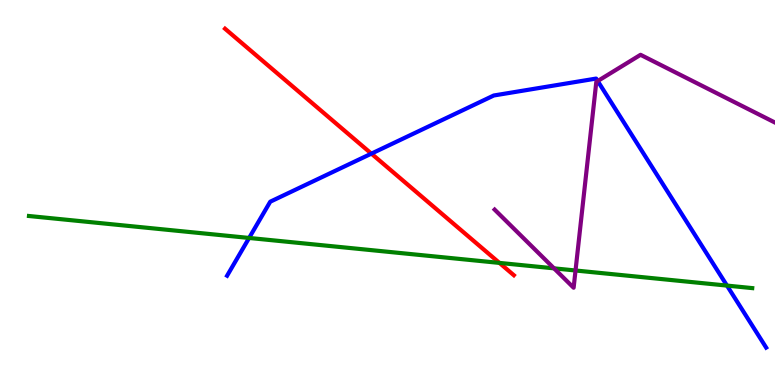[{'lines': ['blue', 'red'], 'intersections': [{'x': 4.79, 'y': 6.01}]}, {'lines': ['green', 'red'], 'intersections': [{'x': 6.44, 'y': 3.17}]}, {'lines': ['purple', 'red'], 'intersections': []}, {'lines': ['blue', 'green'], 'intersections': [{'x': 3.21, 'y': 3.82}, {'x': 9.38, 'y': 2.58}]}, {'lines': ['blue', 'purple'], 'intersections': [{'x': 7.71, 'y': 7.9}]}, {'lines': ['green', 'purple'], 'intersections': [{'x': 7.15, 'y': 3.03}, {'x': 7.43, 'y': 2.97}]}]